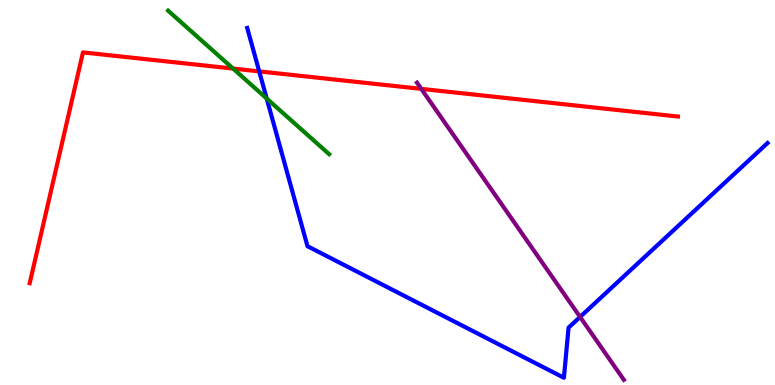[{'lines': ['blue', 'red'], 'intersections': [{'x': 3.34, 'y': 8.15}]}, {'lines': ['green', 'red'], 'intersections': [{'x': 3.01, 'y': 8.22}]}, {'lines': ['purple', 'red'], 'intersections': [{'x': 5.44, 'y': 7.69}]}, {'lines': ['blue', 'green'], 'intersections': [{'x': 3.44, 'y': 7.44}]}, {'lines': ['blue', 'purple'], 'intersections': [{'x': 7.48, 'y': 1.77}]}, {'lines': ['green', 'purple'], 'intersections': []}]